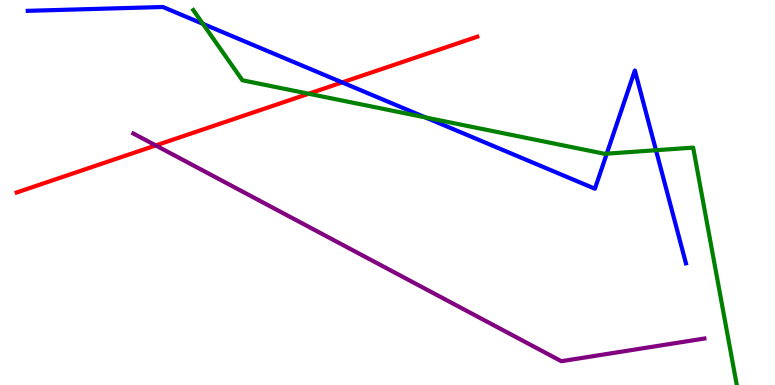[{'lines': ['blue', 'red'], 'intersections': [{'x': 4.42, 'y': 7.86}]}, {'lines': ['green', 'red'], 'intersections': [{'x': 3.98, 'y': 7.57}]}, {'lines': ['purple', 'red'], 'intersections': [{'x': 2.01, 'y': 6.22}]}, {'lines': ['blue', 'green'], 'intersections': [{'x': 2.62, 'y': 9.38}, {'x': 5.49, 'y': 6.95}, {'x': 7.83, 'y': 6.01}, {'x': 8.46, 'y': 6.1}]}, {'lines': ['blue', 'purple'], 'intersections': []}, {'lines': ['green', 'purple'], 'intersections': []}]